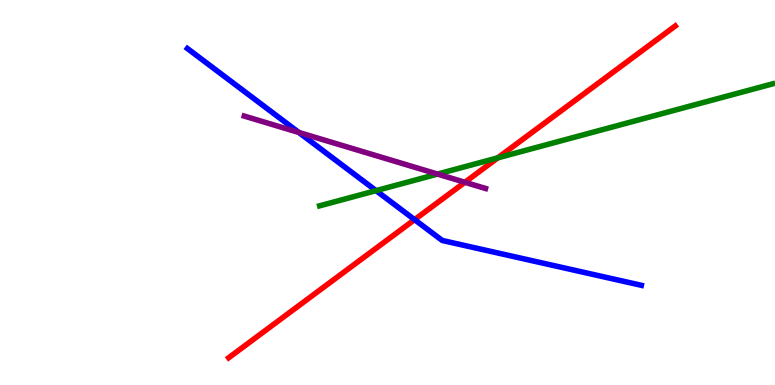[{'lines': ['blue', 'red'], 'intersections': [{'x': 5.35, 'y': 4.29}]}, {'lines': ['green', 'red'], 'intersections': [{'x': 6.42, 'y': 5.9}]}, {'lines': ['purple', 'red'], 'intersections': [{'x': 6.0, 'y': 5.27}]}, {'lines': ['blue', 'green'], 'intersections': [{'x': 4.85, 'y': 5.05}]}, {'lines': ['blue', 'purple'], 'intersections': [{'x': 3.86, 'y': 6.56}]}, {'lines': ['green', 'purple'], 'intersections': [{'x': 5.65, 'y': 5.48}]}]